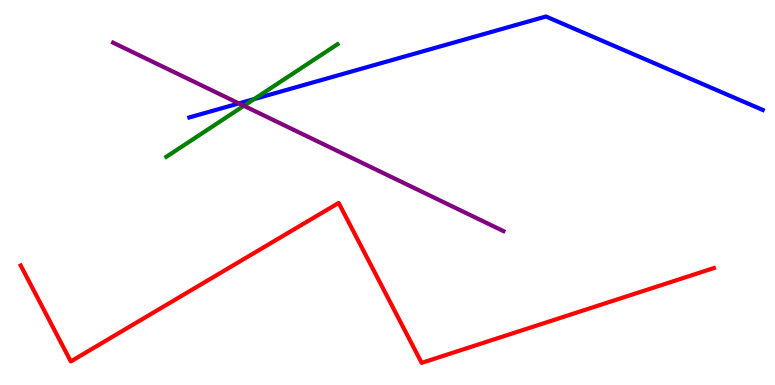[{'lines': ['blue', 'red'], 'intersections': []}, {'lines': ['green', 'red'], 'intersections': []}, {'lines': ['purple', 'red'], 'intersections': []}, {'lines': ['blue', 'green'], 'intersections': [{'x': 3.28, 'y': 7.43}]}, {'lines': ['blue', 'purple'], 'intersections': [{'x': 3.08, 'y': 7.31}]}, {'lines': ['green', 'purple'], 'intersections': [{'x': 3.15, 'y': 7.25}]}]